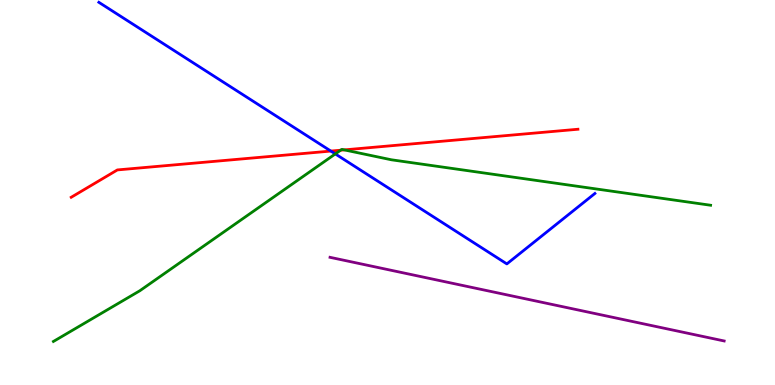[{'lines': ['blue', 'red'], 'intersections': [{'x': 4.27, 'y': 6.08}]}, {'lines': ['green', 'red'], 'intersections': [{'x': 4.4, 'y': 6.1}, {'x': 4.44, 'y': 6.11}]}, {'lines': ['purple', 'red'], 'intersections': []}, {'lines': ['blue', 'green'], 'intersections': [{'x': 4.33, 'y': 6.0}]}, {'lines': ['blue', 'purple'], 'intersections': []}, {'lines': ['green', 'purple'], 'intersections': []}]